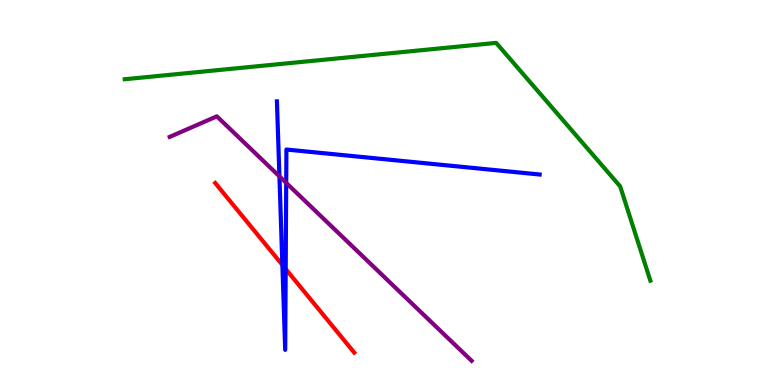[{'lines': ['blue', 'red'], 'intersections': [{'x': 3.64, 'y': 3.12}, {'x': 3.69, 'y': 3.01}]}, {'lines': ['green', 'red'], 'intersections': []}, {'lines': ['purple', 'red'], 'intersections': []}, {'lines': ['blue', 'green'], 'intersections': []}, {'lines': ['blue', 'purple'], 'intersections': [{'x': 3.61, 'y': 5.42}, {'x': 3.69, 'y': 5.25}]}, {'lines': ['green', 'purple'], 'intersections': []}]